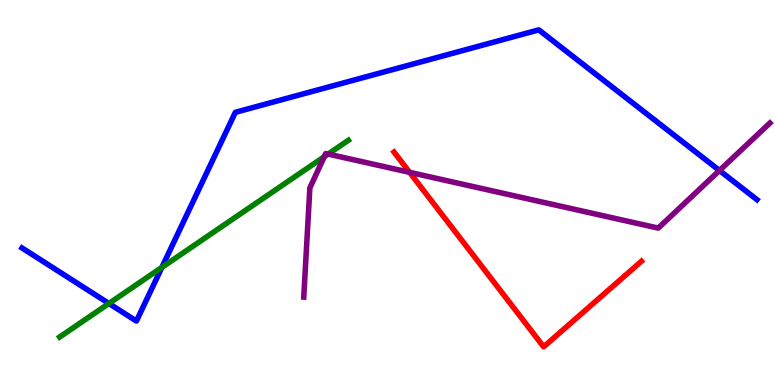[{'lines': ['blue', 'red'], 'intersections': []}, {'lines': ['green', 'red'], 'intersections': []}, {'lines': ['purple', 'red'], 'intersections': [{'x': 5.29, 'y': 5.52}]}, {'lines': ['blue', 'green'], 'intersections': [{'x': 1.41, 'y': 2.12}, {'x': 2.09, 'y': 3.05}]}, {'lines': ['blue', 'purple'], 'intersections': [{'x': 9.28, 'y': 5.57}]}, {'lines': ['green', 'purple'], 'intersections': [{'x': 4.18, 'y': 5.93}, {'x': 4.23, 'y': 6.0}]}]